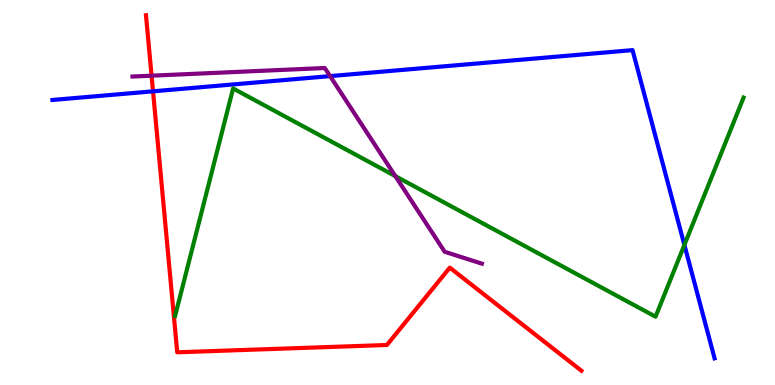[{'lines': ['blue', 'red'], 'intersections': [{'x': 1.97, 'y': 7.63}]}, {'lines': ['green', 'red'], 'intersections': []}, {'lines': ['purple', 'red'], 'intersections': [{'x': 1.96, 'y': 8.03}]}, {'lines': ['blue', 'green'], 'intersections': [{'x': 8.83, 'y': 3.64}]}, {'lines': ['blue', 'purple'], 'intersections': [{'x': 4.26, 'y': 8.02}]}, {'lines': ['green', 'purple'], 'intersections': [{'x': 5.1, 'y': 5.43}]}]